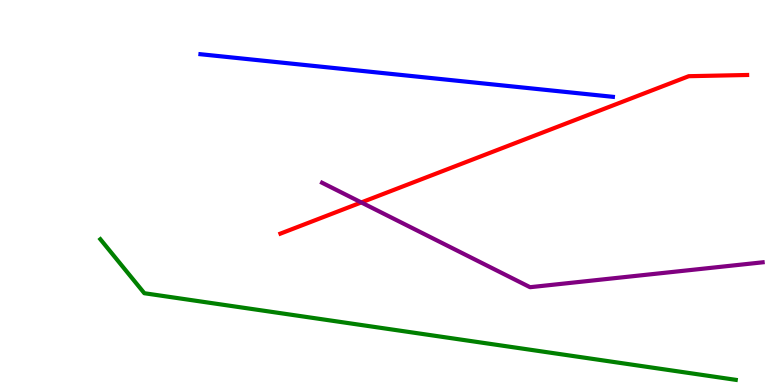[{'lines': ['blue', 'red'], 'intersections': []}, {'lines': ['green', 'red'], 'intersections': []}, {'lines': ['purple', 'red'], 'intersections': [{'x': 4.66, 'y': 4.74}]}, {'lines': ['blue', 'green'], 'intersections': []}, {'lines': ['blue', 'purple'], 'intersections': []}, {'lines': ['green', 'purple'], 'intersections': []}]